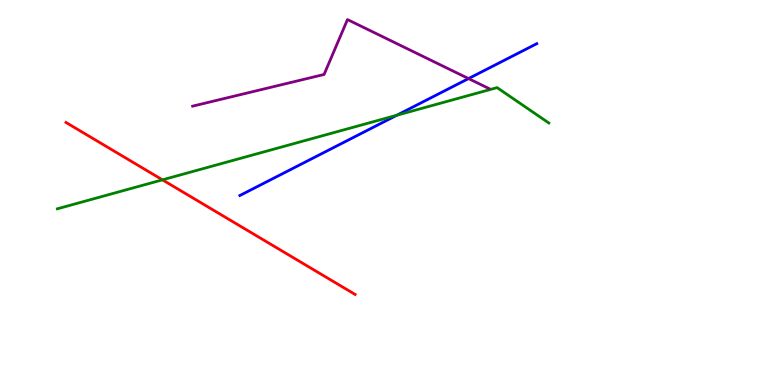[{'lines': ['blue', 'red'], 'intersections': []}, {'lines': ['green', 'red'], 'intersections': [{'x': 2.1, 'y': 5.33}]}, {'lines': ['purple', 'red'], 'intersections': []}, {'lines': ['blue', 'green'], 'intersections': [{'x': 5.12, 'y': 7.01}]}, {'lines': ['blue', 'purple'], 'intersections': [{'x': 6.05, 'y': 7.96}]}, {'lines': ['green', 'purple'], 'intersections': []}]